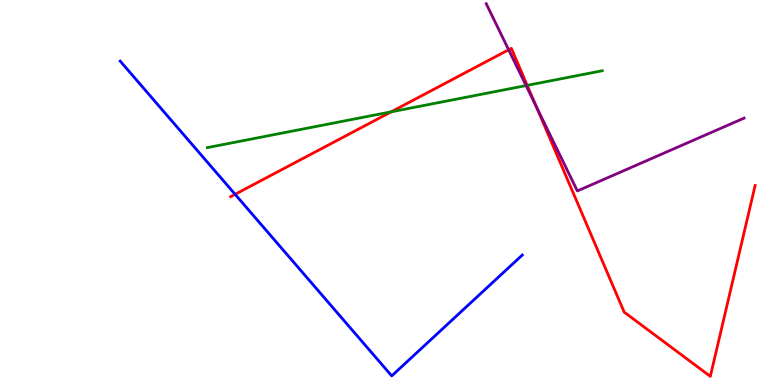[{'lines': ['blue', 'red'], 'intersections': [{'x': 3.03, 'y': 4.95}]}, {'lines': ['green', 'red'], 'intersections': [{'x': 5.05, 'y': 7.1}, {'x': 6.8, 'y': 7.78}]}, {'lines': ['purple', 'red'], 'intersections': [{'x': 6.56, 'y': 8.71}, {'x': 6.92, 'y': 7.24}]}, {'lines': ['blue', 'green'], 'intersections': []}, {'lines': ['blue', 'purple'], 'intersections': []}, {'lines': ['green', 'purple'], 'intersections': [{'x': 6.79, 'y': 7.78}]}]